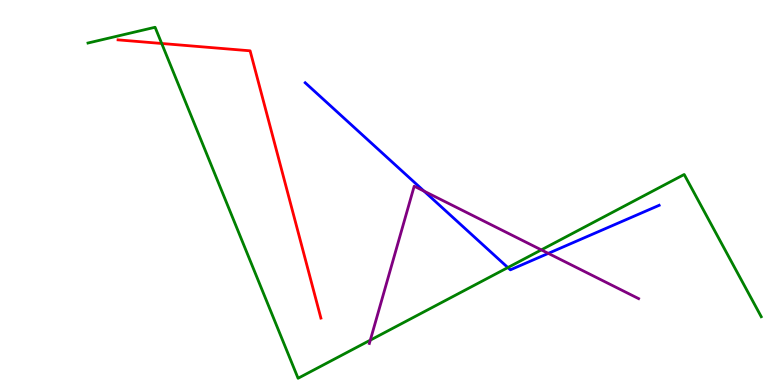[{'lines': ['blue', 'red'], 'intersections': []}, {'lines': ['green', 'red'], 'intersections': [{'x': 2.09, 'y': 8.87}]}, {'lines': ['purple', 'red'], 'intersections': []}, {'lines': ['blue', 'green'], 'intersections': [{'x': 6.55, 'y': 3.05}]}, {'lines': ['blue', 'purple'], 'intersections': [{'x': 5.47, 'y': 5.04}, {'x': 7.07, 'y': 3.42}]}, {'lines': ['green', 'purple'], 'intersections': [{'x': 4.78, 'y': 1.17}, {'x': 6.98, 'y': 3.51}]}]